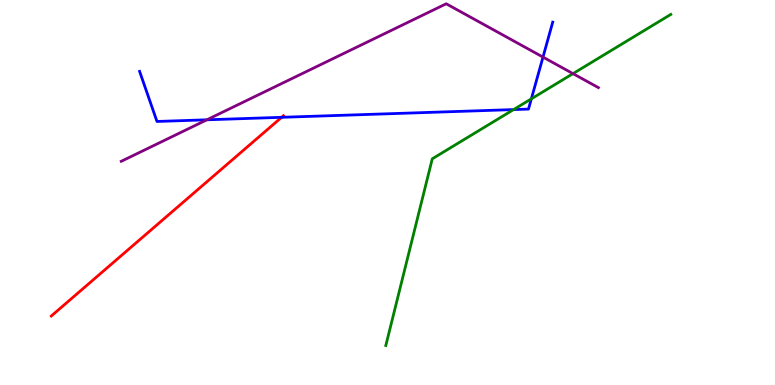[{'lines': ['blue', 'red'], 'intersections': [{'x': 3.63, 'y': 6.95}]}, {'lines': ['green', 'red'], 'intersections': []}, {'lines': ['purple', 'red'], 'intersections': []}, {'lines': ['blue', 'green'], 'intersections': [{'x': 6.63, 'y': 7.15}, {'x': 6.86, 'y': 7.43}]}, {'lines': ['blue', 'purple'], 'intersections': [{'x': 2.67, 'y': 6.89}, {'x': 7.01, 'y': 8.52}]}, {'lines': ['green', 'purple'], 'intersections': [{'x': 7.39, 'y': 8.09}]}]